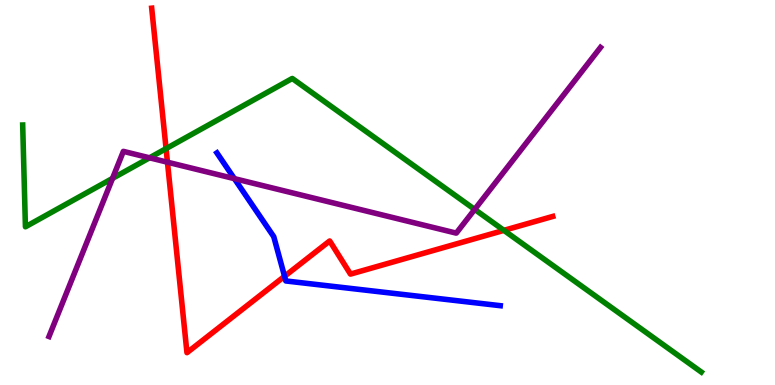[{'lines': ['blue', 'red'], 'intersections': [{'x': 3.67, 'y': 2.82}]}, {'lines': ['green', 'red'], 'intersections': [{'x': 2.14, 'y': 6.14}, {'x': 6.5, 'y': 4.02}]}, {'lines': ['purple', 'red'], 'intersections': [{'x': 2.16, 'y': 5.79}]}, {'lines': ['blue', 'green'], 'intersections': []}, {'lines': ['blue', 'purple'], 'intersections': [{'x': 3.02, 'y': 5.36}]}, {'lines': ['green', 'purple'], 'intersections': [{'x': 1.45, 'y': 5.37}, {'x': 1.93, 'y': 5.9}, {'x': 6.13, 'y': 4.56}]}]